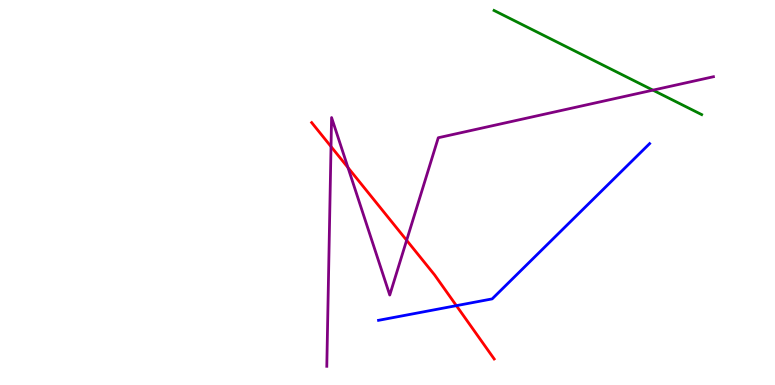[{'lines': ['blue', 'red'], 'intersections': [{'x': 5.89, 'y': 2.06}]}, {'lines': ['green', 'red'], 'intersections': []}, {'lines': ['purple', 'red'], 'intersections': [{'x': 4.27, 'y': 6.19}, {'x': 4.49, 'y': 5.65}, {'x': 5.25, 'y': 3.76}]}, {'lines': ['blue', 'green'], 'intersections': []}, {'lines': ['blue', 'purple'], 'intersections': []}, {'lines': ['green', 'purple'], 'intersections': [{'x': 8.42, 'y': 7.66}]}]